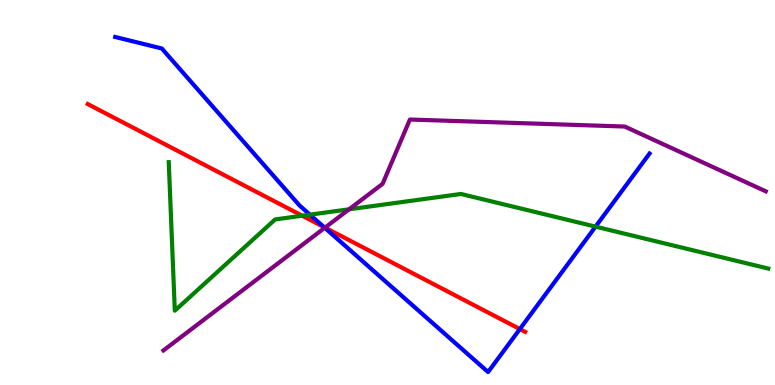[{'lines': ['blue', 'red'], 'intersections': [{'x': 4.18, 'y': 4.1}, {'x': 6.71, 'y': 1.45}]}, {'lines': ['green', 'red'], 'intersections': [{'x': 3.9, 'y': 4.4}]}, {'lines': ['purple', 'red'], 'intersections': [{'x': 4.19, 'y': 4.09}]}, {'lines': ['blue', 'green'], 'intersections': [{'x': 4.0, 'y': 4.42}, {'x': 7.68, 'y': 4.11}]}, {'lines': ['blue', 'purple'], 'intersections': [{'x': 4.19, 'y': 4.08}]}, {'lines': ['green', 'purple'], 'intersections': [{'x': 4.5, 'y': 4.56}]}]